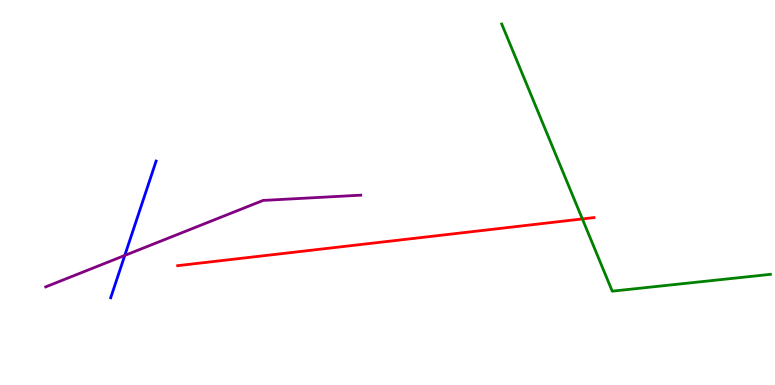[{'lines': ['blue', 'red'], 'intersections': []}, {'lines': ['green', 'red'], 'intersections': [{'x': 7.51, 'y': 4.31}]}, {'lines': ['purple', 'red'], 'intersections': []}, {'lines': ['blue', 'green'], 'intersections': []}, {'lines': ['blue', 'purple'], 'intersections': [{'x': 1.61, 'y': 3.37}]}, {'lines': ['green', 'purple'], 'intersections': []}]